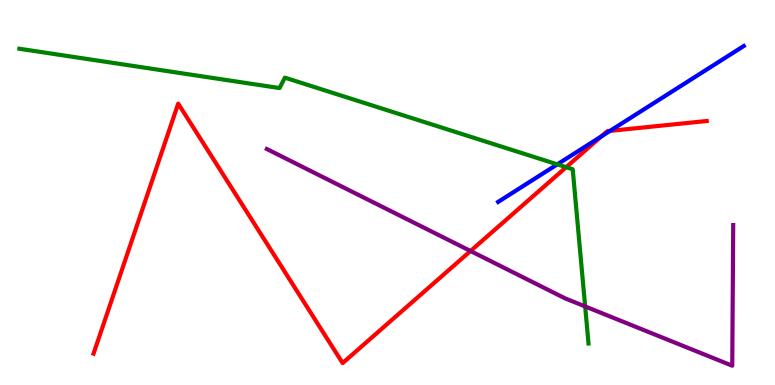[{'lines': ['blue', 'red'], 'intersections': [{'x': 7.76, 'y': 6.46}, {'x': 7.87, 'y': 6.6}]}, {'lines': ['green', 'red'], 'intersections': [{'x': 7.31, 'y': 5.66}]}, {'lines': ['purple', 'red'], 'intersections': [{'x': 6.07, 'y': 3.48}]}, {'lines': ['blue', 'green'], 'intersections': [{'x': 7.19, 'y': 5.73}]}, {'lines': ['blue', 'purple'], 'intersections': []}, {'lines': ['green', 'purple'], 'intersections': [{'x': 7.55, 'y': 2.04}]}]